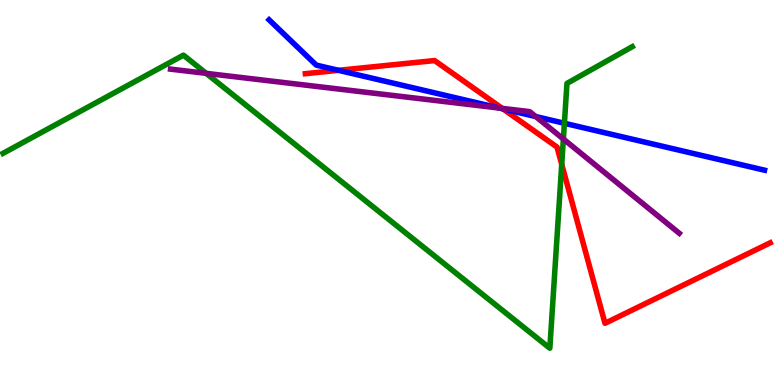[{'lines': ['blue', 'red'], 'intersections': [{'x': 4.37, 'y': 8.17}, {'x': 6.49, 'y': 7.17}]}, {'lines': ['green', 'red'], 'intersections': [{'x': 7.25, 'y': 5.73}]}, {'lines': ['purple', 'red'], 'intersections': [{'x': 6.48, 'y': 7.18}]}, {'lines': ['blue', 'green'], 'intersections': [{'x': 7.28, 'y': 6.8}]}, {'lines': ['blue', 'purple'], 'intersections': [{'x': 6.45, 'y': 7.19}, {'x': 6.91, 'y': 6.97}]}, {'lines': ['green', 'purple'], 'intersections': [{'x': 2.66, 'y': 8.09}, {'x': 7.27, 'y': 6.39}]}]